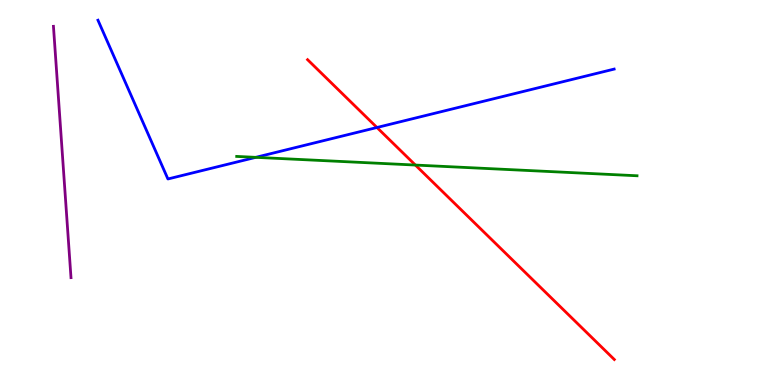[{'lines': ['blue', 'red'], 'intersections': [{'x': 4.86, 'y': 6.69}]}, {'lines': ['green', 'red'], 'intersections': [{'x': 5.36, 'y': 5.71}]}, {'lines': ['purple', 'red'], 'intersections': []}, {'lines': ['blue', 'green'], 'intersections': [{'x': 3.3, 'y': 5.91}]}, {'lines': ['blue', 'purple'], 'intersections': []}, {'lines': ['green', 'purple'], 'intersections': []}]